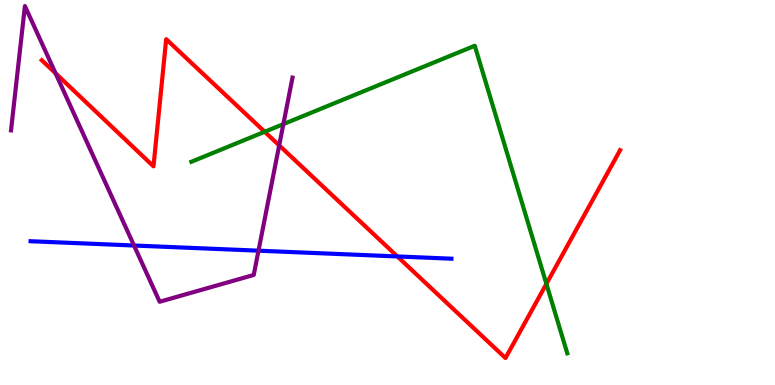[{'lines': ['blue', 'red'], 'intersections': [{'x': 5.13, 'y': 3.34}]}, {'lines': ['green', 'red'], 'intersections': [{'x': 3.42, 'y': 6.58}, {'x': 7.05, 'y': 2.63}]}, {'lines': ['purple', 'red'], 'intersections': [{'x': 0.717, 'y': 8.1}, {'x': 3.6, 'y': 6.22}]}, {'lines': ['blue', 'green'], 'intersections': []}, {'lines': ['blue', 'purple'], 'intersections': [{'x': 1.73, 'y': 3.62}, {'x': 3.34, 'y': 3.49}]}, {'lines': ['green', 'purple'], 'intersections': [{'x': 3.66, 'y': 6.78}]}]